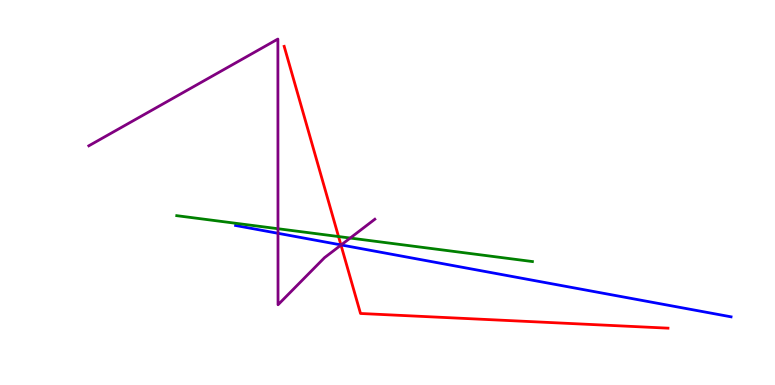[{'lines': ['blue', 'red'], 'intersections': [{'x': 4.4, 'y': 3.64}]}, {'lines': ['green', 'red'], 'intersections': [{'x': 4.37, 'y': 3.86}]}, {'lines': ['purple', 'red'], 'intersections': [{'x': 4.4, 'y': 3.63}]}, {'lines': ['blue', 'green'], 'intersections': []}, {'lines': ['blue', 'purple'], 'intersections': [{'x': 3.59, 'y': 3.94}, {'x': 4.4, 'y': 3.64}]}, {'lines': ['green', 'purple'], 'intersections': [{'x': 3.59, 'y': 4.06}, {'x': 4.52, 'y': 3.82}]}]